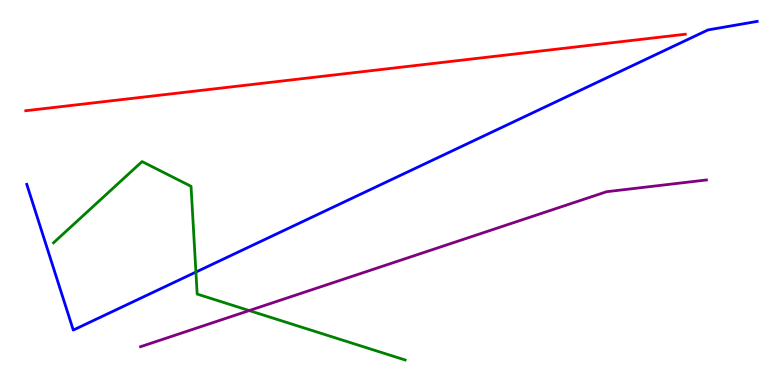[{'lines': ['blue', 'red'], 'intersections': []}, {'lines': ['green', 'red'], 'intersections': []}, {'lines': ['purple', 'red'], 'intersections': []}, {'lines': ['blue', 'green'], 'intersections': [{'x': 2.53, 'y': 2.93}]}, {'lines': ['blue', 'purple'], 'intersections': []}, {'lines': ['green', 'purple'], 'intersections': [{'x': 3.22, 'y': 1.93}]}]